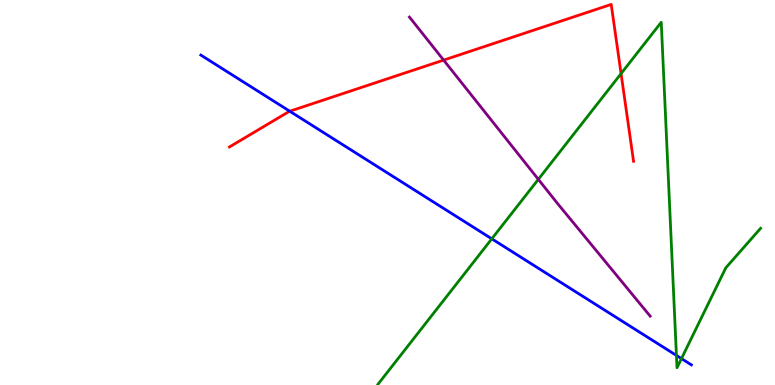[{'lines': ['blue', 'red'], 'intersections': [{'x': 3.74, 'y': 7.11}]}, {'lines': ['green', 'red'], 'intersections': [{'x': 8.01, 'y': 8.09}]}, {'lines': ['purple', 'red'], 'intersections': [{'x': 5.72, 'y': 8.44}]}, {'lines': ['blue', 'green'], 'intersections': [{'x': 6.35, 'y': 3.8}, {'x': 8.73, 'y': 0.768}, {'x': 8.79, 'y': 0.686}]}, {'lines': ['blue', 'purple'], 'intersections': []}, {'lines': ['green', 'purple'], 'intersections': [{'x': 6.95, 'y': 5.34}]}]